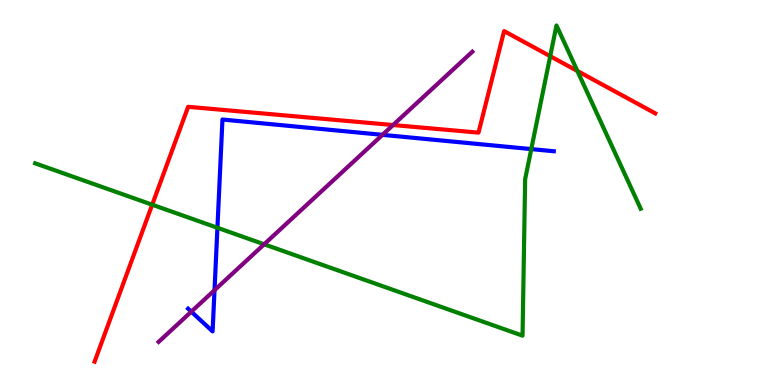[{'lines': ['blue', 'red'], 'intersections': []}, {'lines': ['green', 'red'], 'intersections': [{'x': 1.96, 'y': 4.68}, {'x': 7.1, 'y': 8.54}, {'x': 7.45, 'y': 8.16}]}, {'lines': ['purple', 'red'], 'intersections': [{'x': 5.07, 'y': 6.75}]}, {'lines': ['blue', 'green'], 'intersections': [{'x': 2.81, 'y': 4.08}, {'x': 6.86, 'y': 6.13}]}, {'lines': ['blue', 'purple'], 'intersections': [{'x': 2.47, 'y': 1.9}, {'x': 2.77, 'y': 2.46}, {'x': 4.94, 'y': 6.5}]}, {'lines': ['green', 'purple'], 'intersections': [{'x': 3.41, 'y': 3.65}]}]